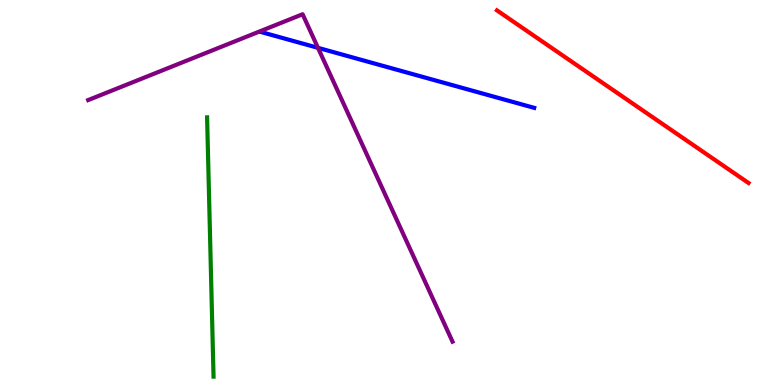[{'lines': ['blue', 'red'], 'intersections': []}, {'lines': ['green', 'red'], 'intersections': []}, {'lines': ['purple', 'red'], 'intersections': []}, {'lines': ['blue', 'green'], 'intersections': []}, {'lines': ['blue', 'purple'], 'intersections': [{'x': 4.1, 'y': 8.76}]}, {'lines': ['green', 'purple'], 'intersections': []}]